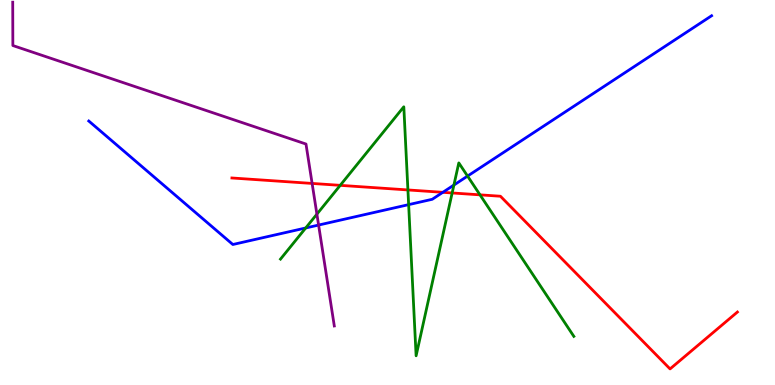[{'lines': ['blue', 'red'], 'intersections': [{'x': 5.71, 'y': 5.0}]}, {'lines': ['green', 'red'], 'intersections': [{'x': 4.39, 'y': 5.19}, {'x': 5.26, 'y': 5.07}, {'x': 5.83, 'y': 4.99}, {'x': 6.19, 'y': 4.94}]}, {'lines': ['purple', 'red'], 'intersections': [{'x': 4.03, 'y': 5.24}]}, {'lines': ['blue', 'green'], 'intersections': [{'x': 3.94, 'y': 4.08}, {'x': 5.27, 'y': 4.68}, {'x': 5.86, 'y': 5.19}, {'x': 6.03, 'y': 5.43}]}, {'lines': ['blue', 'purple'], 'intersections': [{'x': 4.11, 'y': 4.15}]}, {'lines': ['green', 'purple'], 'intersections': [{'x': 4.09, 'y': 4.44}]}]